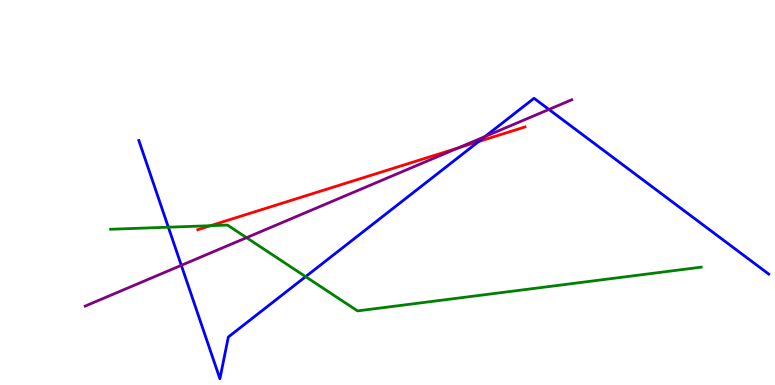[{'lines': ['blue', 'red'], 'intersections': [{'x': 6.18, 'y': 6.32}]}, {'lines': ['green', 'red'], 'intersections': [{'x': 2.72, 'y': 4.14}]}, {'lines': ['purple', 'red'], 'intersections': [{'x': 5.91, 'y': 6.16}]}, {'lines': ['blue', 'green'], 'intersections': [{'x': 2.17, 'y': 4.1}, {'x': 3.94, 'y': 2.81}]}, {'lines': ['blue', 'purple'], 'intersections': [{'x': 2.34, 'y': 3.11}, {'x': 6.26, 'y': 6.45}, {'x': 7.08, 'y': 7.16}]}, {'lines': ['green', 'purple'], 'intersections': [{'x': 3.18, 'y': 3.83}]}]